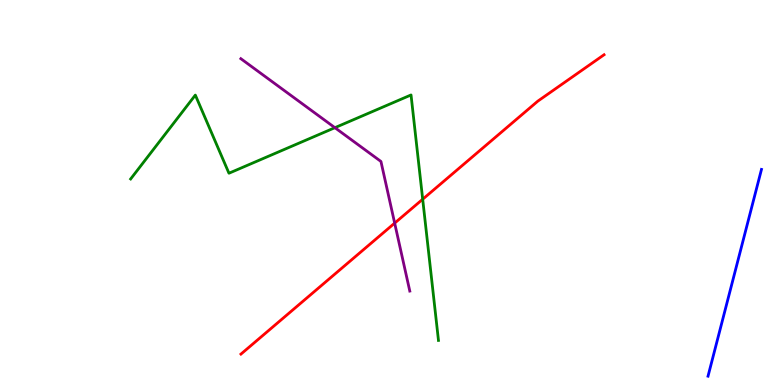[{'lines': ['blue', 'red'], 'intersections': []}, {'lines': ['green', 'red'], 'intersections': [{'x': 5.45, 'y': 4.83}]}, {'lines': ['purple', 'red'], 'intersections': [{'x': 5.09, 'y': 4.2}]}, {'lines': ['blue', 'green'], 'intersections': []}, {'lines': ['blue', 'purple'], 'intersections': []}, {'lines': ['green', 'purple'], 'intersections': [{'x': 4.32, 'y': 6.68}]}]